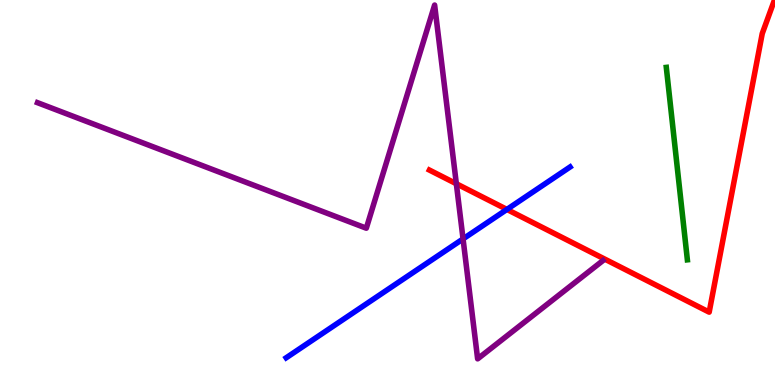[{'lines': ['blue', 'red'], 'intersections': [{'x': 6.54, 'y': 4.56}]}, {'lines': ['green', 'red'], 'intersections': []}, {'lines': ['purple', 'red'], 'intersections': [{'x': 5.89, 'y': 5.23}]}, {'lines': ['blue', 'green'], 'intersections': []}, {'lines': ['blue', 'purple'], 'intersections': [{'x': 5.97, 'y': 3.79}]}, {'lines': ['green', 'purple'], 'intersections': []}]